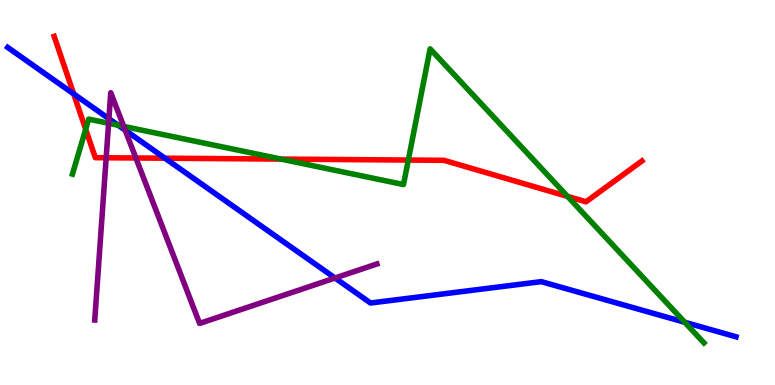[{'lines': ['blue', 'red'], 'intersections': [{'x': 0.951, 'y': 7.56}, {'x': 2.13, 'y': 5.89}]}, {'lines': ['green', 'red'], 'intersections': [{'x': 1.11, 'y': 6.64}, {'x': 3.63, 'y': 5.87}, {'x': 5.27, 'y': 5.84}, {'x': 7.32, 'y': 4.9}]}, {'lines': ['purple', 'red'], 'intersections': [{'x': 1.37, 'y': 5.9}, {'x': 1.75, 'y': 5.9}]}, {'lines': ['blue', 'green'], 'intersections': [{'x': 1.53, 'y': 6.75}, {'x': 8.84, 'y': 1.63}]}, {'lines': ['blue', 'purple'], 'intersections': [{'x': 1.41, 'y': 6.92}, {'x': 1.62, 'y': 6.62}, {'x': 4.32, 'y': 2.78}]}, {'lines': ['green', 'purple'], 'intersections': [{'x': 1.4, 'y': 6.8}, {'x': 1.6, 'y': 6.72}]}]